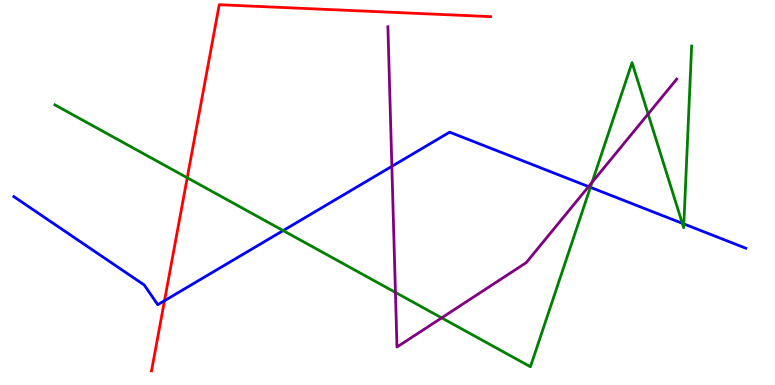[{'lines': ['blue', 'red'], 'intersections': [{'x': 2.12, 'y': 2.19}]}, {'lines': ['green', 'red'], 'intersections': [{'x': 2.42, 'y': 5.38}]}, {'lines': ['purple', 'red'], 'intersections': []}, {'lines': ['blue', 'green'], 'intersections': [{'x': 3.65, 'y': 4.01}, {'x': 7.62, 'y': 5.13}, {'x': 8.8, 'y': 4.2}, {'x': 8.82, 'y': 4.18}]}, {'lines': ['blue', 'purple'], 'intersections': [{'x': 5.06, 'y': 5.68}, {'x': 7.59, 'y': 5.15}]}, {'lines': ['green', 'purple'], 'intersections': [{'x': 5.1, 'y': 2.41}, {'x': 5.7, 'y': 1.74}, {'x': 7.64, 'y': 5.26}, {'x': 8.36, 'y': 7.04}]}]